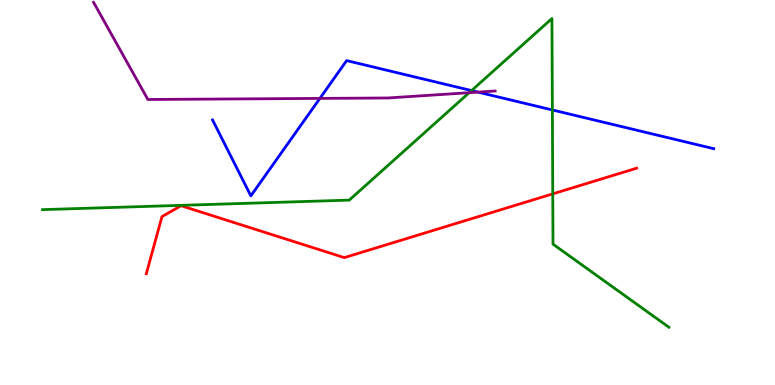[{'lines': ['blue', 'red'], 'intersections': []}, {'lines': ['green', 'red'], 'intersections': [{'x': 7.13, 'y': 4.96}]}, {'lines': ['purple', 'red'], 'intersections': []}, {'lines': ['blue', 'green'], 'intersections': [{'x': 6.08, 'y': 7.65}, {'x': 7.13, 'y': 7.14}]}, {'lines': ['blue', 'purple'], 'intersections': [{'x': 4.13, 'y': 7.44}, {'x': 6.17, 'y': 7.61}]}, {'lines': ['green', 'purple'], 'intersections': [{'x': 6.05, 'y': 7.59}]}]